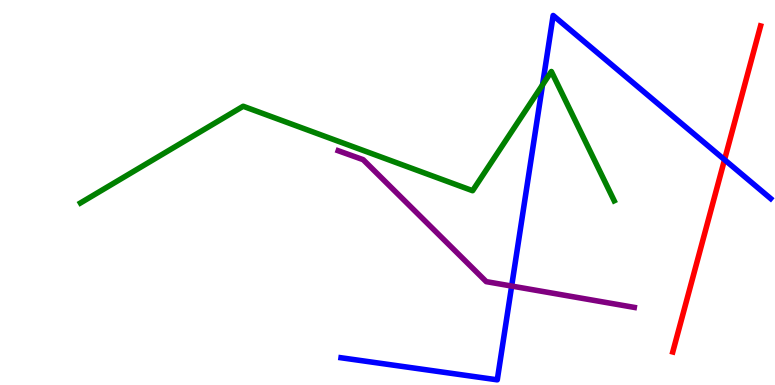[{'lines': ['blue', 'red'], 'intersections': [{'x': 9.35, 'y': 5.85}]}, {'lines': ['green', 'red'], 'intersections': []}, {'lines': ['purple', 'red'], 'intersections': []}, {'lines': ['blue', 'green'], 'intersections': [{'x': 7.0, 'y': 7.79}]}, {'lines': ['blue', 'purple'], 'intersections': [{'x': 6.6, 'y': 2.57}]}, {'lines': ['green', 'purple'], 'intersections': []}]